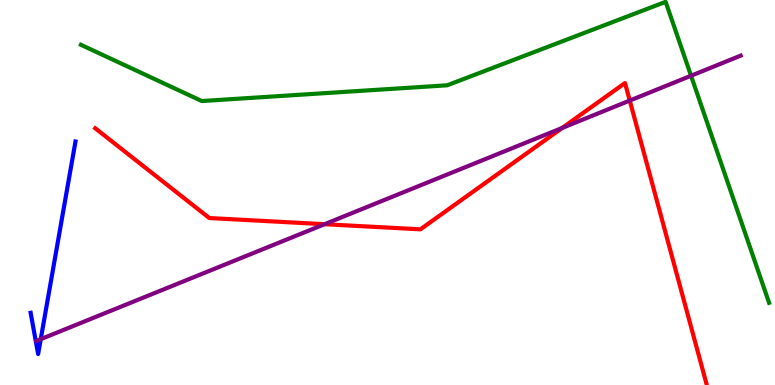[{'lines': ['blue', 'red'], 'intersections': []}, {'lines': ['green', 'red'], 'intersections': []}, {'lines': ['purple', 'red'], 'intersections': [{'x': 4.19, 'y': 4.18}, {'x': 7.25, 'y': 6.68}, {'x': 8.13, 'y': 7.39}]}, {'lines': ['blue', 'green'], 'intersections': []}, {'lines': ['blue', 'purple'], 'intersections': [{'x': 0.526, 'y': 1.19}]}, {'lines': ['green', 'purple'], 'intersections': [{'x': 8.92, 'y': 8.03}]}]